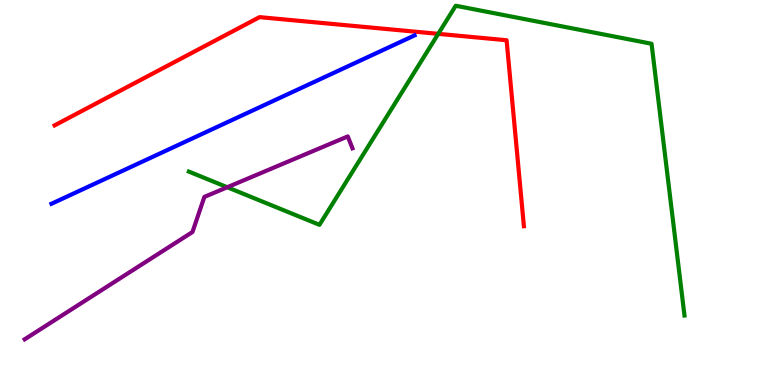[{'lines': ['blue', 'red'], 'intersections': []}, {'lines': ['green', 'red'], 'intersections': [{'x': 5.65, 'y': 9.12}]}, {'lines': ['purple', 'red'], 'intersections': []}, {'lines': ['blue', 'green'], 'intersections': []}, {'lines': ['blue', 'purple'], 'intersections': []}, {'lines': ['green', 'purple'], 'intersections': [{'x': 2.93, 'y': 5.14}]}]